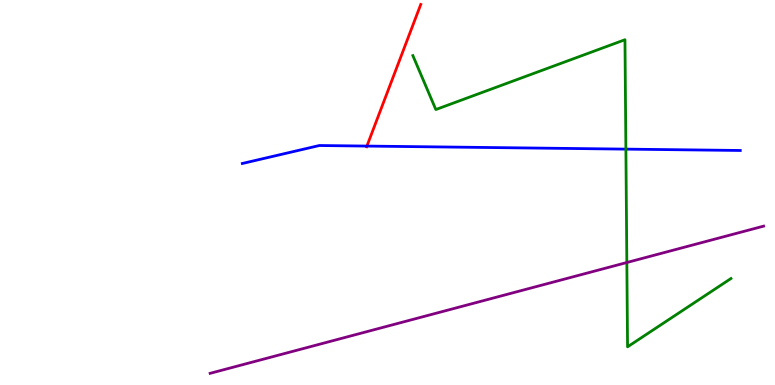[{'lines': ['blue', 'red'], 'intersections': [{'x': 4.73, 'y': 6.21}]}, {'lines': ['green', 'red'], 'intersections': []}, {'lines': ['purple', 'red'], 'intersections': []}, {'lines': ['blue', 'green'], 'intersections': [{'x': 8.08, 'y': 6.13}]}, {'lines': ['blue', 'purple'], 'intersections': []}, {'lines': ['green', 'purple'], 'intersections': [{'x': 8.09, 'y': 3.18}]}]